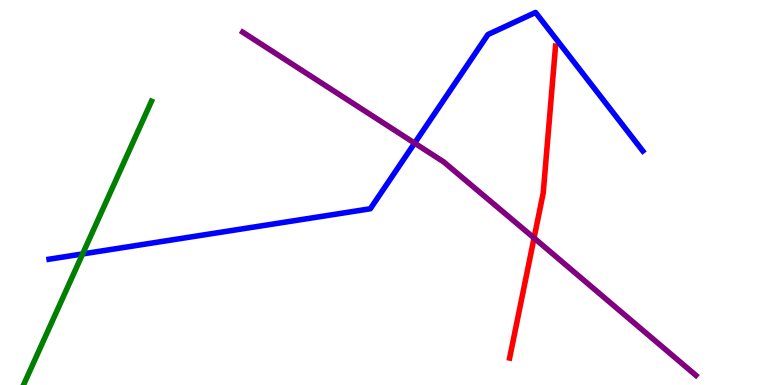[{'lines': ['blue', 'red'], 'intersections': []}, {'lines': ['green', 'red'], 'intersections': []}, {'lines': ['purple', 'red'], 'intersections': [{'x': 6.89, 'y': 3.82}]}, {'lines': ['blue', 'green'], 'intersections': [{'x': 1.07, 'y': 3.4}]}, {'lines': ['blue', 'purple'], 'intersections': [{'x': 5.35, 'y': 6.28}]}, {'lines': ['green', 'purple'], 'intersections': []}]